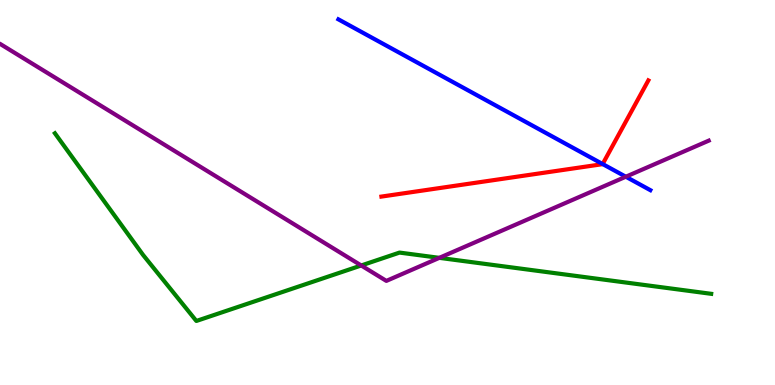[{'lines': ['blue', 'red'], 'intersections': [{'x': 7.78, 'y': 5.74}]}, {'lines': ['green', 'red'], 'intersections': []}, {'lines': ['purple', 'red'], 'intersections': []}, {'lines': ['blue', 'green'], 'intersections': []}, {'lines': ['blue', 'purple'], 'intersections': [{'x': 8.07, 'y': 5.41}]}, {'lines': ['green', 'purple'], 'intersections': [{'x': 4.66, 'y': 3.1}, {'x': 5.67, 'y': 3.3}]}]